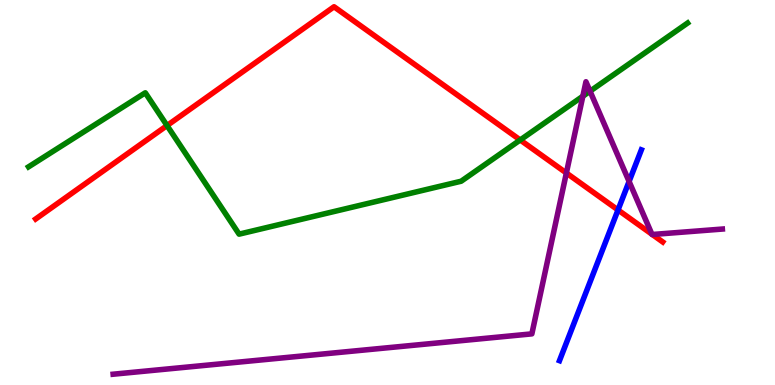[{'lines': ['blue', 'red'], 'intersections': [{'x': 7.97, 'y': 4.55}]}, {'lines': ['green', 'red'], 'intersections': [{'x': 2.16, 'y': 6.74}, {'x': 6.71, 'y': 6.36}]}, {'lines': ['purple', 'red'], 'intersections': [{'x': 7.31, 'y': 5.51}, {'x': 8.41, 'y': 3.92}, {'x': 8.42, 'y': 3.91}]}, {'lines': ['blue', 'green'], 'intersections': []}, {'lines': ['blue', 'purple'], 'intersections': [{'x': 8.12, 'y': 5.29}]}, {'lines': ['green', 'purple'], 'intersections': [{'x': 7.52, 'y': 7.5}, {'x': 7.61, 'y': 7.63}]}]